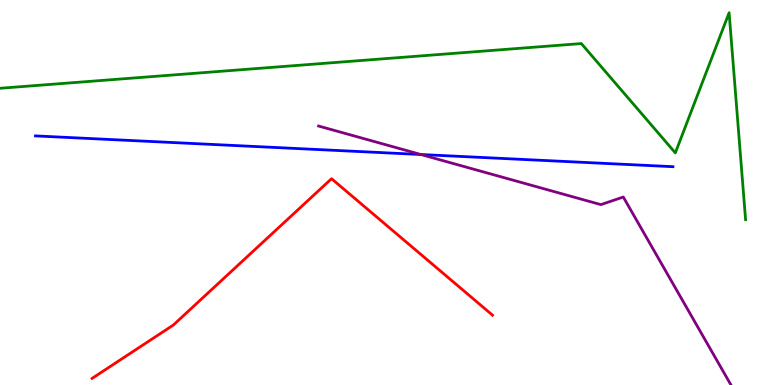[{'lines': ['blue', 'red'], 'intersections': []}, {'lines': ['green', 'red'], 'intersections': []}, {'lines': ['purple', 'red'], 'intersections': []}, {'lines': ['blue', 'green'], 'intersections': []}, {'lines': ['blue', 'purple'], 'intersections': [{'x': 5.43, 'y': 5.99}]}, {'lines': ['green', 'purple'], 'intersections': []}]